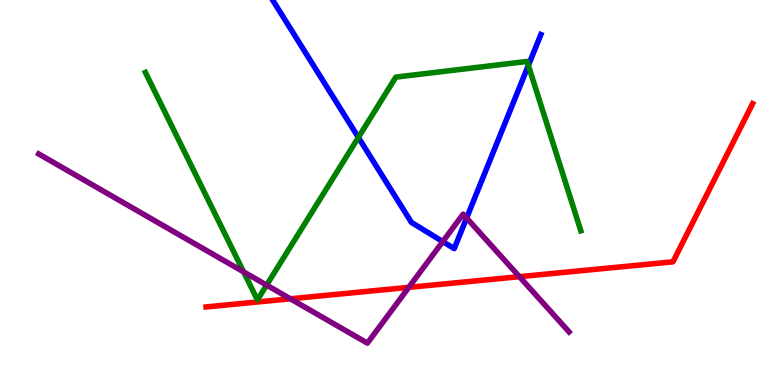[{'lines': ['blue', 'red'], 'intersections': []}, {'lines': ['green', 'red'], 'intersections': []}, {'lines': ['purple', 'red'], 'intersections': [{'x': 3.75, 'y': 2.24}, {'x': 5.27, 'y': 2.54}, {'x': 6.7, 'y': 2.81}]}, {'lines': ['blue', 'green'], 'intersections': [{'x': 4.62, 'y': 6.43}, {'x': 6.82, 'y': 8.3}]}, {'lines': ['blue', 'purple'], 'intersections': [{'x': 5.71, 'y': 3.73}, {'x': 6.02, 'y': 4.34}]}, {'lines': ['green', 'purple'], 'intersections': [{'x': 3.14, 'y': 2.94}, {'x': 3.44, 'y': 2.59}]}]